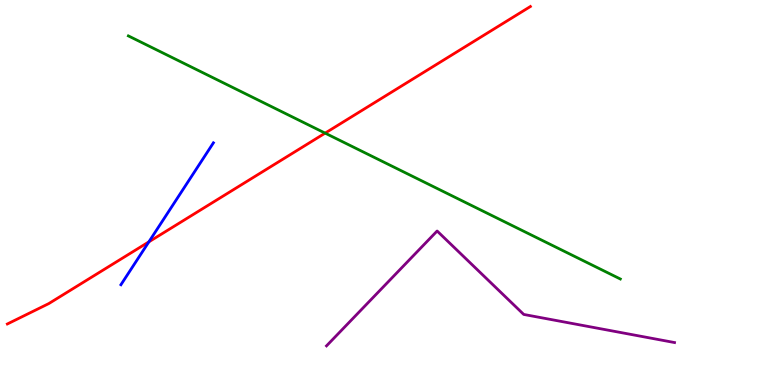[{'lines': ['blue', 'red'], 'intersections': [{'x': 1.92, 'y': 3.72}]}, {'lines': ['green', 'red'], 'intersections': [{'x': 4.2, 'y': 6.54}]}, {'lines': ['purple', 'red'], 'intersections': []}, {'lines': ['blue', 'green'], 'intersections': []}, {'lines': ['blue', 'purple'], 'intersections': []}, {'lines': ['green', 'purple'], 'intersections': []}]